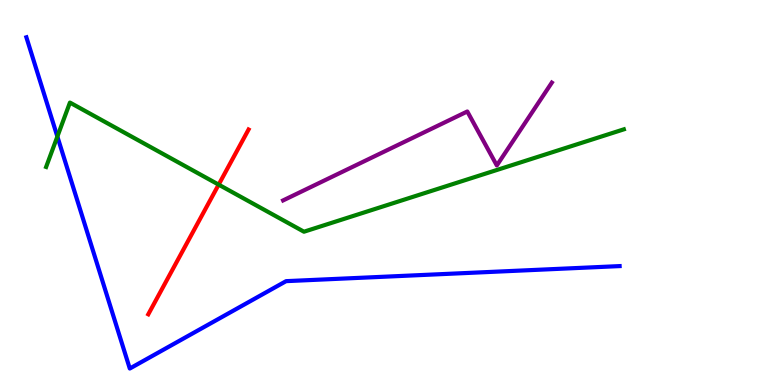[{'lines': ['blue', 'red'], 'intersections': []}, {'lines': ['green', 'red'], 'intersections': [{'x': 2.82, 'y': 5.2}]}, {'lines': ['purple', 'red'], 'intersections': []}, {'lines': ['blue', 'green'], 'intersections': [{'x': 0.74, 'y': 6.45}]}, {'lines': ['blue', 'purple'], 'intersections': []}, {'lines': ['green', 'purple'], 'intersections': []}]